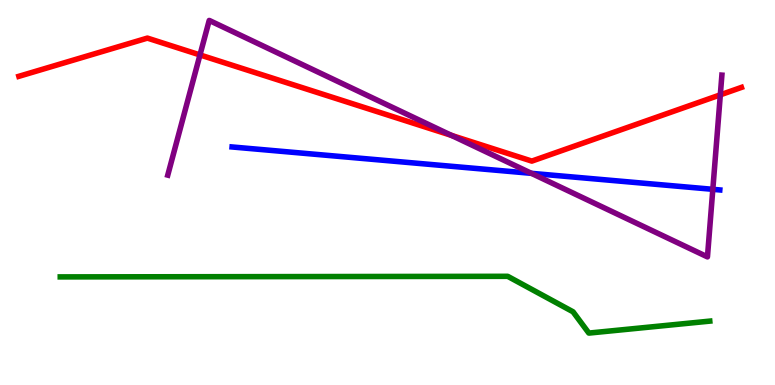[{'lines': ['blue', 'red'], 'intersections': []}, {'lines': ['green', 'red'], 'intersections': []}, {'lines': ['purple', 'red'], 'intersections': [{'x': 2.58, 'y': 8.57}, {'x': 5.83, 'y': 6.48}, {'x': 9.29, 'y': 7.54}]}, {'lines': ['blue', 'green'], 'intersections': []}, {'lines': ['blue', 'purple'], 'intersections': [{'x': 6.86, 'y': 5.5}, {'x': 9.2, 'y': 5.08}]}, {'lines': ['green', 'purple'], 'intersections': []}]